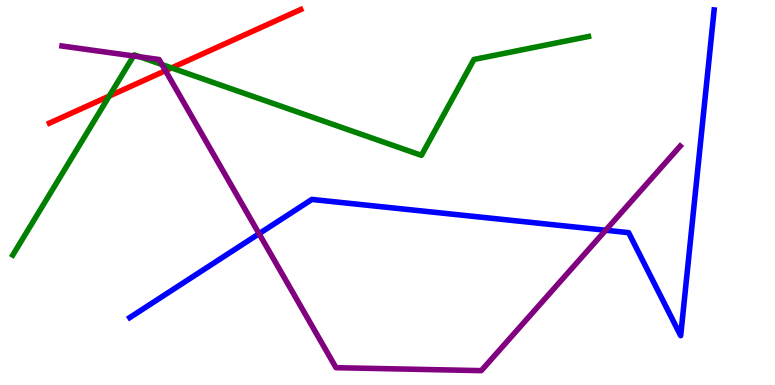[{'lines': ['blue', 'red'], 'intersections': []}, {'lines': ['green', 'red'], 'intersections': [{'x': 1.41, 'y': 7.5}, {'x': 2.21, 'y': 8.24}]}, {'lines': ['purple', 'red'], 'intersections': [{'x': 2.14, 'y': 8.16}]}, {'lines': ['blue', 'green'], 'intersections': []}, {'lines': ['blue', 'purple'], 'intersections': [{'x': 3.34, 'y': 3.93}, {'x': 7.82, 'y': 4.02}]}, {'lines': ['green', 'purple'], 'intersections': [{'x': 1.72, 'y': 8.55}, {'x': 1.81, 'y': 8.52}, {'x': 2.09, 'y': 8.32}]}]